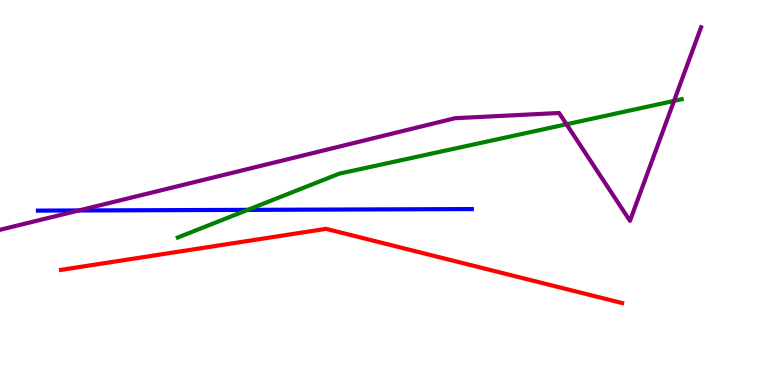[{'lines': ['blue', 'red'], 'intersections': []}, {'lines': ['green', 'red'], 'intersections': []}, {'lines': ['purple', 'red'], 'intersections': []}, {'lines': ['blue', 'green'], 'intersections': [{'x': 3.2, 'y': 4.55}]}, {'lines': ['blue', 'purple'], 'intersections': [{'x': 1.02, 'y': 4.53}]}, {'lines': ['green', 'purple'], 'intersections': [{'x': 7.31, 'y': 6.77}, {'x': 8.7, 'y': 7.38}]}]